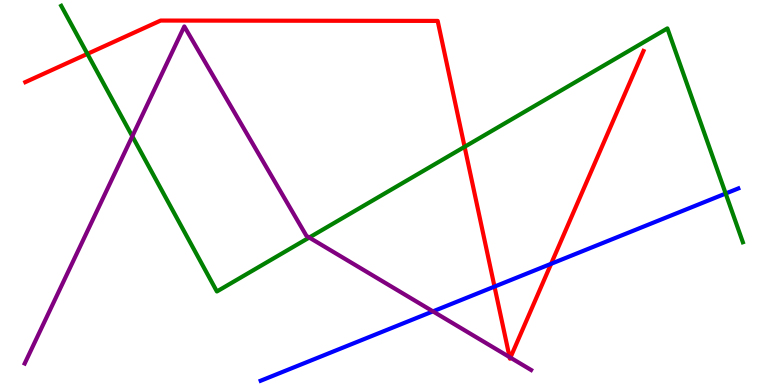[{'lines': ['blue', 'red'], 'intersections': [{'x': 6.38, 'y': 2.56}, {'x': 7.11, 'y': 3.15}]}, {'lines': ['green', 'red'], 'intersections': [{'x': 1.13, 'y': 8.6}, {'x': 5.99, 'y': 6.19}]}, {'lines': ['purple', 'red'], 'intersections': [{'x': 6.58, 'y': 0.724}, {'x': 6.59, 'y': 0.711}]}, {'lines': ['blue', 'green'], 'intersections': [{'x': 9.36, 'y': 4.97}]}, {'lines': ['blue', 'purple'], 'intersections': [{'x': 5.59, 'y': 1.91}]}, {'lines': ['green', 'purple'], 'intersections': [{'x': 1.71, 'y': 6.46}, {'x': 3.99, 'y': 3.83}]}]